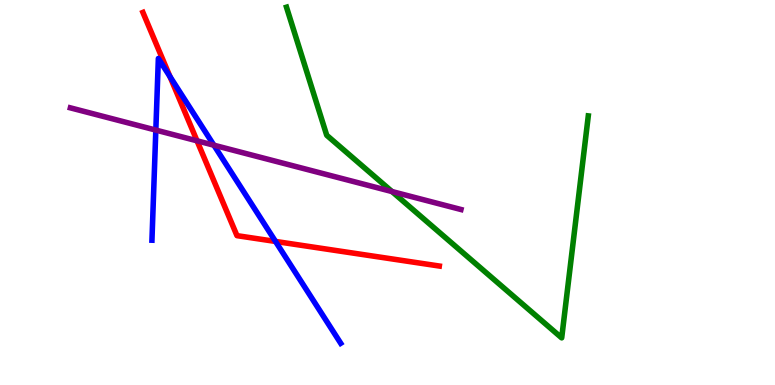[{'lines': ['blue', 'red'], 'intersections': [{'x': 2.19, 'y': 8.01}, {'x': 3.56, 'y': 3.73}]}, {'lines': ['green', 'red'], 'intersections': []}, {'lines': ['purple', 'red'], 'intersections': [{'x': 2.54, 'y': 6.34}]}, {'lines': ['blue', 'green'], 'intersections': []}, {'lines': ['blue', 'purple'], 'intersections': [{'x': 2.01, 'y': 6.62}, {'x': 2.76, 'y': 6.23}]}, {'lines': ['green', 'purple'], 'intersections': [{'x': 5.06, 'y': 5.02}]}]